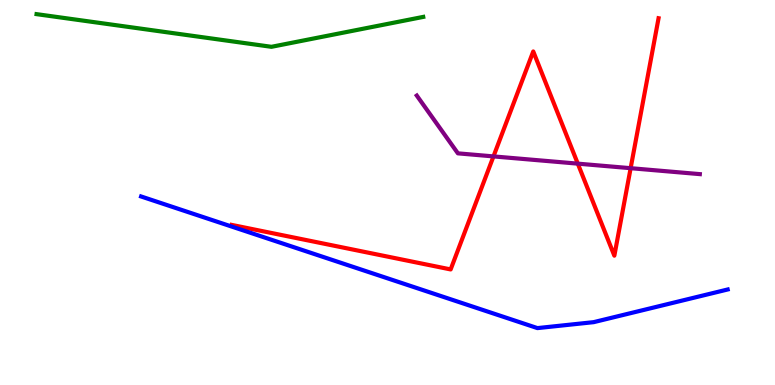[{'lines': ['blue', 'red'], 'intersections': []}, {'lines': ['green', 'red'], 'intersections': []}, {'lines': ['purple', 'red'], 'intersections': [{'x': 6.37, 'y': 5.94}, {'x': 7.46, 'y': 5.75}, {'x': 8.14, 'y': 5.63}]}, {'lines': ['blue', 'green'], 'intersections': []}, {'lines': ['blue', 'purple'], 'intersections': []}, {'lines': ['green', 'purple'], 'intersections': []}]